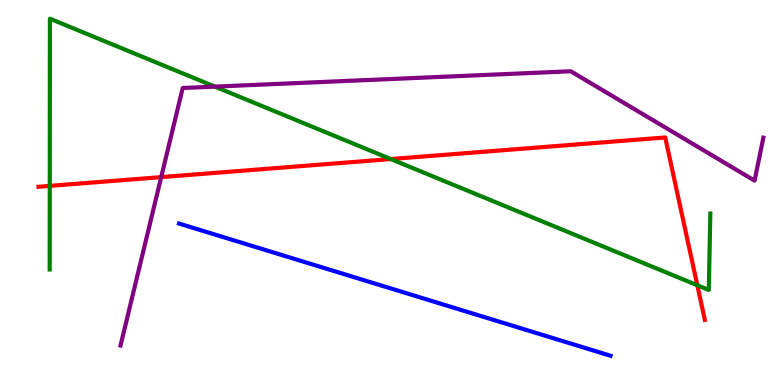[{'lines': ['blue', 'red'], 'intersections': []}, {'lines': ['green', 'red'], 'intersections': [{'x': 0.642, 'y': 5.17}, {'x': 5.04, 'y': 5.87}, {'x': 9.0, 'y': 2.59}]}, {'lines': ['purple', 'red'], 'intersections': [{'x': 2.08, 'y': 5.4}]}, {'lines': ['blue', 'green'], 'intersections': []}, {'lines': ['blue', 'purple'], 'intersections': []}, {'lines': ['green', 'purple'], 'intersections': [{'x': 2.77, 'y': 7.75}]}]